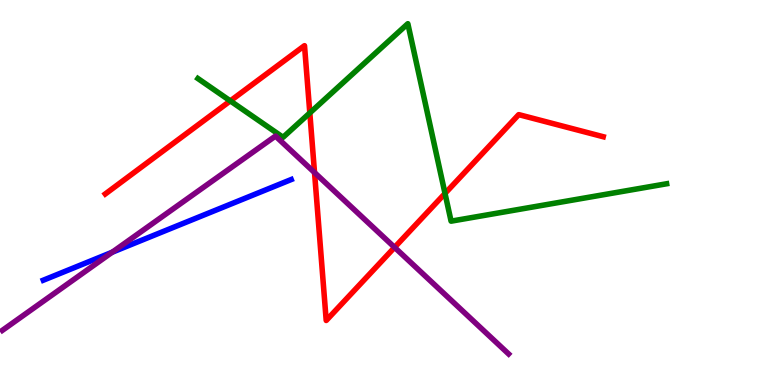[{'lines': ['blue', 'red'], 'intersections': []}, {'lines': ['green', 'red'], 'intersections': [{'x': 2.97, 'y': 7.38}, {'x': 4.0, 'y': 7.07}, {'x': 5.74, 'y': 4.98}]}, {'lines': ['purple', 'red'], 'intersections': [{'x': 4.06, 'y': 5.52}, {'x': 5.09, 'y': 3.57}]}, {'lines': ['blue', 'green'], 'intersections': []}, {'lines': ['blue', 'purple'], 'intersections': [{'x': 1.45, 'y': 3.45}]}, {'lines': ['green', 'purple'], 'intersections': []}]